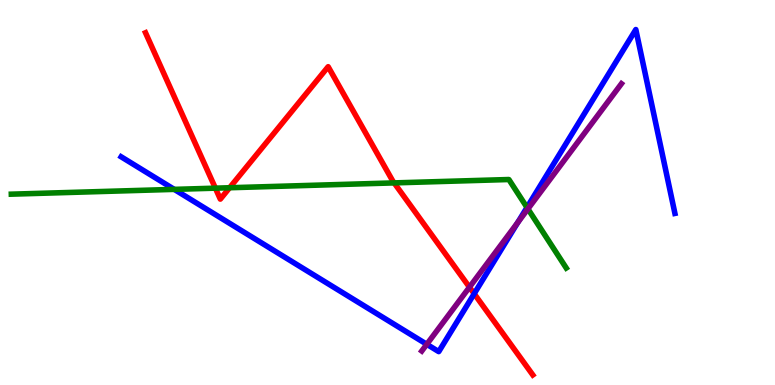[{'lines': ['blue', 'red'], 'intersections': [{'x': 6.12, 'y': 2.37}]}, {'lines': ['green', 'red'], 'intersections': [{'x': 2.78, 'y': 5.11}, {'x': 2.96, 'y': 5.12}, {'x': 5.09, 'y': 5.25}]}, {'lines': ['purple', 'red'], 'intersections': [{'x': 6.06, 'y': 2.54}]}, {'lines': ['blue', 'green'], 'intersections': [{'x': 2.25, 'y': 5.08}, {'x': 6.8, 'y': 4.61}]}, {'lines': ['blue', 'purple'], 'intersections': [{'x': 5.51, 'y': 1.06}, {'x': 6.68, 'y': 4.22}]}, {'lines': ['green', 'purple'], 'intersections': [{'x': 6.81, 'y': 4.57}]}]